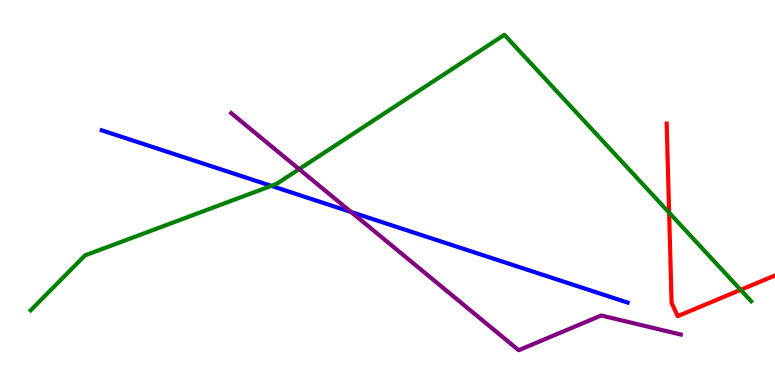[{'lines': ['blue', 'red'], 'intersections': []}, {'lines': ['green', 'red'], 'intersections': [{'x': 8.63, 'y': 4.48}, {'x': 9.56, 'y': 2.47}]}, {'lines': ['purple', 'red'], 'intersections': []}, {'lines': ['blue', 'green'], 'intersections': [{'x': 3.5, 'y': 5.17}]}, {'lines': ['blue', 'purple'], 'intersections': [{'x': 4.53, 'y': 4.49}]}, {'lines': ['green', 'purple'], 'intersections': [{'x': 3.86, 'y': 5.61}]}]